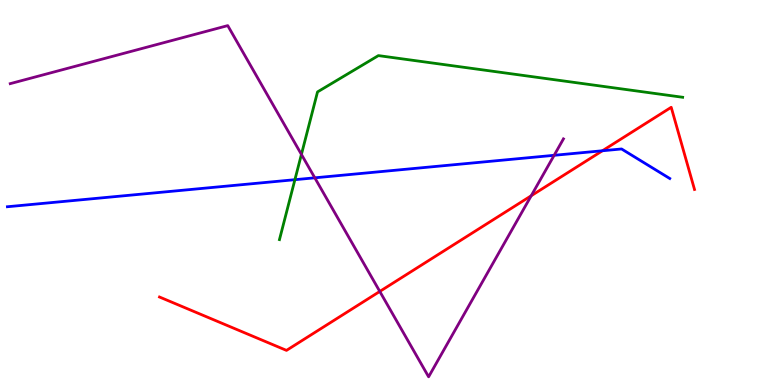[{'lines': ['blue', 'red'], 'intersections': [{'x': 7.77, 'y': 6.08}]}, {'lines': ['green', 'red'], 'intersections': []}, {'lines': ['purple', 'red'], 'intersections': [{'x': 4.9, 'y': 2.43}, {'x': 6.85, 'y': 4.92}]}, {'lines': ['blue', 'green'], 'intersections': [{'x': 3.81, 'y': 5.33}]}, {'lines': ['blue', 'purple'], 'intersections': [{'x': 4.06, 'y': 5.38}, {'x': 7.15, 'y': 5.97}]}, {'lines': ['green', 'purple'], 'intersections': [{'x': 3.89, 'y': 5.99}]}]